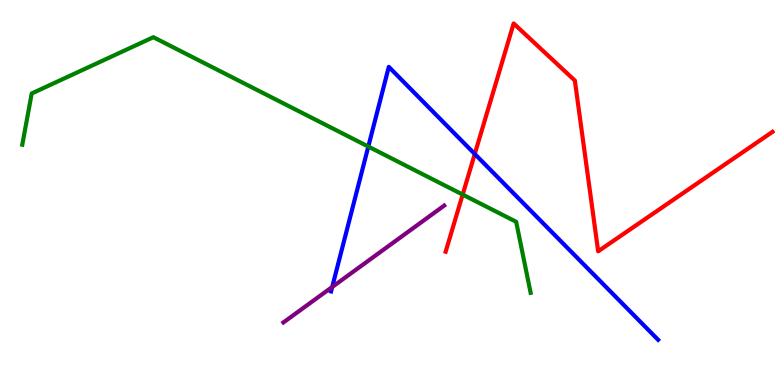[{'lines': ['blue', 'red'], 'intersections': [{'x': 6.13, 'y': 6.0}]}, {'lines': ['green', 'red'], 'intersections': [{'x': 5.97, 'y': 4.95}]}, {'lines': ['purple', 'red'], 'intersections': []}, {'lines': ['blue', 'green'], 'intersections': [{'x': 4.75, 'y': 6.19}]}, {'lines': ['blue', 'purple'], 'intersections': [{'x': 4.29, 'y': 2.55}]}, {'lines': ['green', 'purple'], 'intersections': []}]